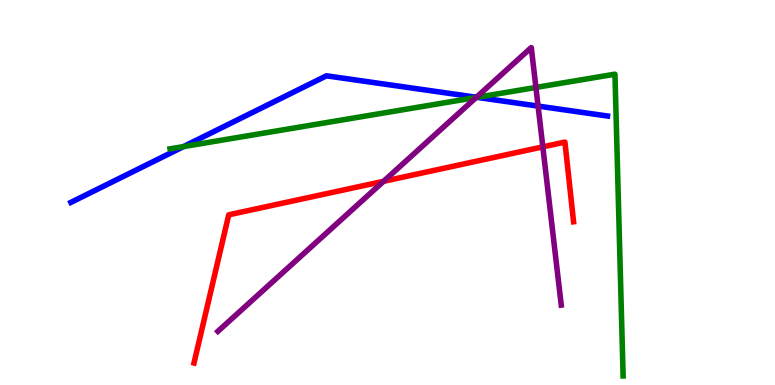[{'lines': ['blue', 'red'], 'intersections': []}, {'lines': ['green', 'red'], 'intersections': []}, {'lines': ['purple', 'red'], 'intersections': [{'x': 4.95, 'y': 5.29}, {'x': 7.0, 'y': 6.19}]}, {'lines': ['blue', 'green'], 'intersections': [{'x': 2.37, 'y': 6.19}, {'x': 6.15, 'y': 7.47}]}, {'lines': ['blue', 'purple'], 'intersections': [{'x': 6.15, 'y': 7.47}, {'x': 6.94, 'y': 7.24}]}, {'lines': ['green', 'purple'], 'intersections': [{'x': 6.14, 'y': 7.47}, {'x': 6.92, 'y': 7.73}]}]